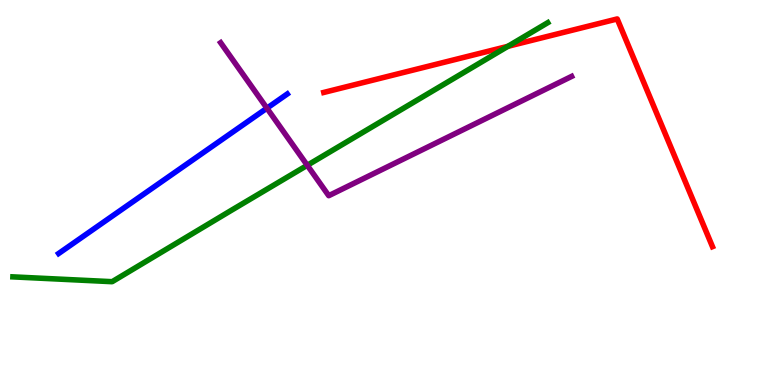[{'lines': ['blue', 'red'], 'intersections': []}, {'lines': ['green', 'red'], 'intersections': [{'x': 6.55, 'y': 8.8}]}, {'lines': ['purple', 'red'], 'intersections': []}, {'lines': ['blue', 'green'], 'intersections': []}, {'lines': ['blue', 'purple'], 'intersections': [{'x': 3.44, 'y': 7.19}]}, {'lines': ['green', 'purple'], 'intersections': [{'x': 3.96, 'y': 5.71}]}]